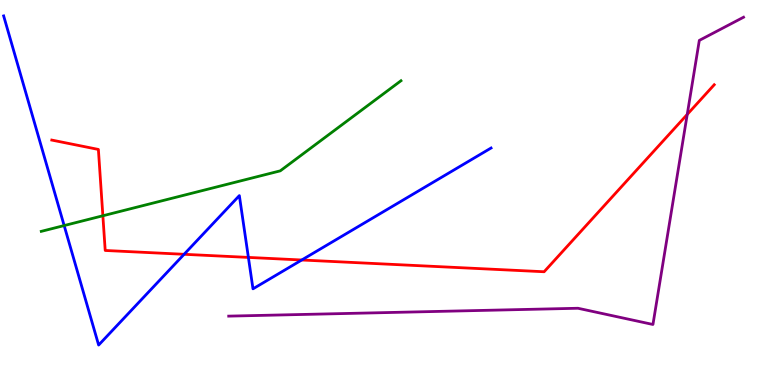[{'lines': ['blue', 'red'], 'intersections': [{'x': 2.38, 'y': 3.39}, {'x': 3.21, 'y': 3.31}, {'x': 3.89, 'y': 3.25}]}, {'lines': ['green', 'red'], 'intersections': [{'x': 1.33, 'y': 4.4}]}, {'lines': ['purple', 'red'], 'intersections': [{'x': 8.87, 'y': 7.03}]}, {'lines': ['blue', 'green'], 'intersections': [{'x': 0.828, 'y': 4.14}]}, {'lines': ['blue', 'purple'], 'intersections': []}, {'lines': ['green', 'purple'], 'intersections': []}]